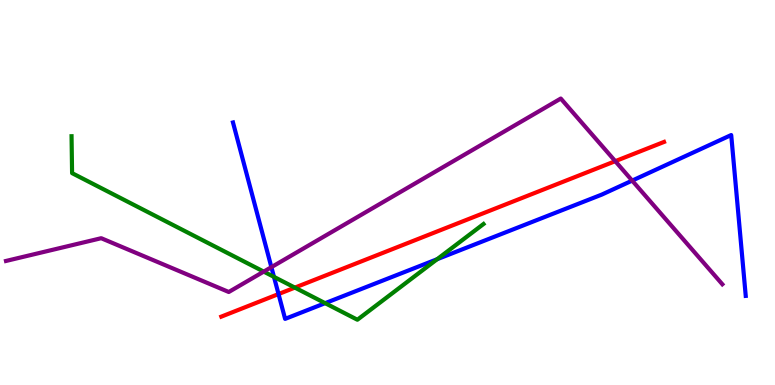[{'lines': ['blue', 'red'], 'intersections': [{'x': 3.59, 'y': 2.36}]}, {'lines': ['green', 'red'], 'intersections': [{'x': 3.8, 'y': 2.53}]}, {'lines': ['purple', 'red'], 'intersections': [{'x': 7.94, 'y': 5.81}]}, {'lines': ['blue', 'green'], 'intersections': [{'x': 3.54, 'y': 2.81}, {'x': 4.2, 'y': 2.13}, {'x': 5.64, 'y': 3.27}]}, {'lines': ['blue', 'purple'], 'intersections': [{'x': 3.5, 'y': 3.06}, {'x': 8.16, 'y': 5.31}]}, {'lines': ['green', 'purple'], 'intersections': [{'x': 3.4, 'y': 2.95}]}]